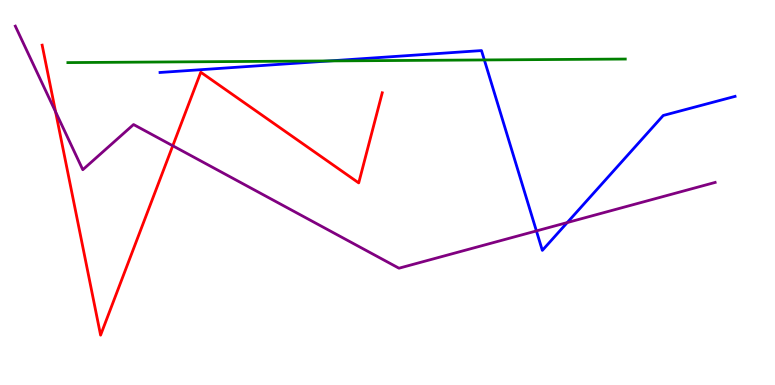[{'lines': ['blue', 'red'], 'intersections': []}, {'lines': ['green', 'red'], 'intersections': []}, {'lines': ['purple', 'red'], 'intersections': [{'x': 0.717, 'y': 7.1}, {'x': 2.23, 'y': 6.21}]}, {'lines': ['blue', 'green'], 'intersections': [{'x': 4.25, 'y': 8.42}, {'x': 6.25, 'y': 8.44}]}, {'lines': ['blue', 'purple'], 'intersections': [{'x': 6.92, 'y': 4.0}, {'x': 7.32, 'y': 4.22}]}, {'lines': ['green', 'purple'], 'intersections': []}]